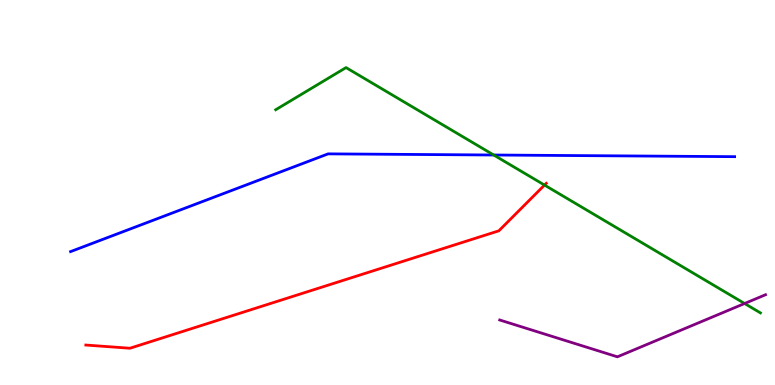[{'lines': ['blue', 'red'], 'intersections': []}, {'lines': ['green', 'red'], 'intersections': [{'x': 7.03, 'y': 5.19}]}, {'lines': ['purple', 'red'], 'intersections': []}, {'lines': ['blue', 'green'], 'intersections': [{'x': 6.37, 'y': 5.97}]}, {'lines': ['blue', 'purple'], 'intersections': []}, {'lines': ['green', 'purple'], 'intersections': [{'x': 9.61, 'y': 2.12}]}]